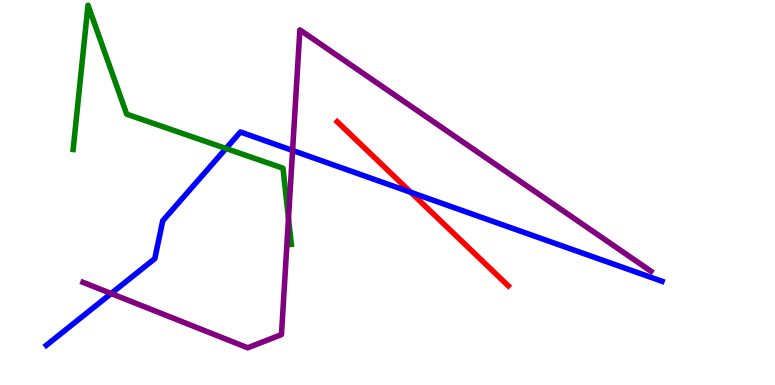[{'lines': ['blue', 'red'], 'intersections': [{'x': 5.3, 'y': 5.0}]}, {'lines': ['green', 'red'], 'intersections': []}, {'lines': ['purple', 'red'], 'intersections': []}, {'lines': ['blue', 'green'], 'intersections': [{'x': 2.92, 'y': 6.14}]}, {'lines': ['blue', 'purple'], 'intersections': [{'x': 1.43, 'y': 2.38}, {'x': 3.78, 'y': 6.09}]}, {'lines': ['green', 'purple'], 'intersections': [{'x': 3.72, 'y': 4.33}]}]